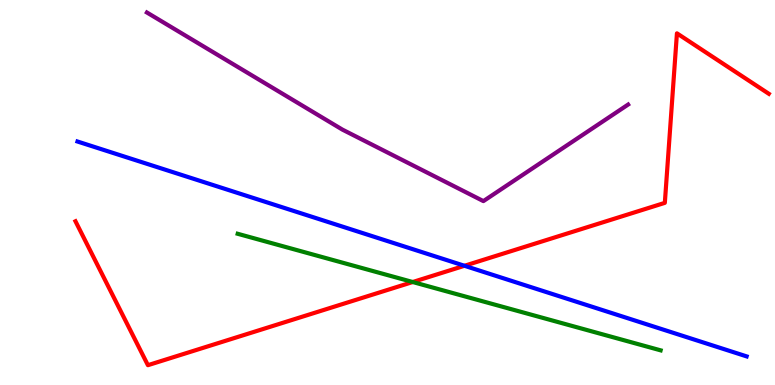[{'lines': ['blue', 'red'], 'intersections': [{'x': 5.99, 'y': 3.1}]}, {'lines': ['green', 'red'], 'intersections': [{'x': 5.33, 'y': 2.67}]}, {'lines': ['purple', 'red'], 'intersections': []}, {'lines': ['blue', 'green'], 'intersections': []}, {'lines': ['blue', 'purple'], 'intersections': []}, {'lines': ['green', 'purple'], 'intersections': []}]